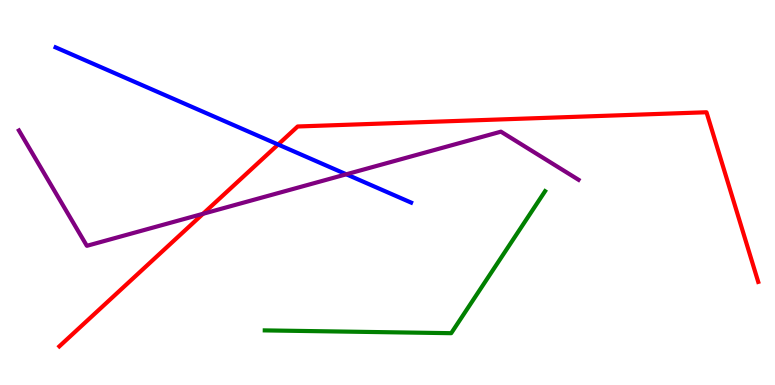[{'lines': ['blue', 'red'], 'intersections': [{'x': 3.59, 'y': 6.25}]}, {'lines': ['green', 'red'], 'intersections': []}, {'lines': ['purple', 'red'], 'intersections': [{'x': 2.62, 'y': 4.45}]}, {'lines': ['blue', 'green'], 'intersections': []}, {'lines': ['blue', 'purple'], 'intersections': [{'x': 4.47, 'y': 5.47}]}, {'lines': ['green', 'purple'], 'intersections': []}]